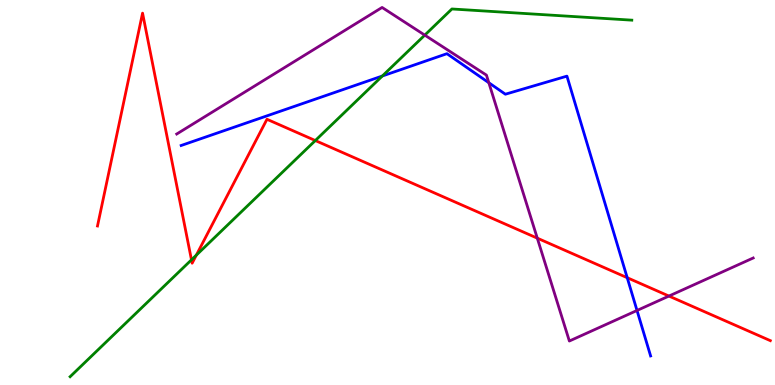[{'lines': ['blue', 'red'], 'intersections': [{'x': 8.09, 'y': 2.79}]}, {'lines': ['green', 'red'], 'intersections': [{'x': 2.47, 'y': 3.25}, {'x': 2.53, 'y': 3.37}, {'x': 4.07, 'y': 6.35}]}, {'lines': ['purple', 'red'], 'intersections': [{'x': 6.93, 'y': 3.81}, {'x': 8.63, 'y': 2.31}]}, {'lines': ['blue', 'green'], 'intersections': [{'x': 4.93, 'y': 8.03}]}, {'lines': ['blue', 'purple'], 'intersections': [{'x': 6.31, 'y': 7.85}, {'x': 8.22, 'y': 1.94}]}, {'lines': ['green', 'purple'], 'intersections': [{'x': 5.48, 'y': 9.09}]}]